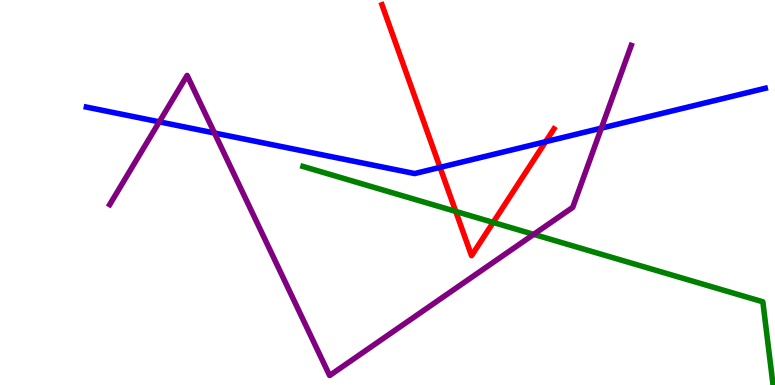[{'lines': ['blue', 'red'], 'intersections': [{'x': 5.68, 'y': 5.65}, {'x': 7.04, 'y': 6.32}]}, {'lines': ['green', 'red'], 'intersections': [{'x': 5.88, 'y': 4.51}, {'x': 6.36, 'y': 4.22}]}, {'lines': ['purple', 'red'], 'intersections': []}, {'lines': ['blue', 'green'], 'intersections': []}, {'lines': ['blue', 'purple'], 'intersections': [{'x': 2.06, 'y': 6.84}, {'x': 2.77, 'y': 6.55}, {'x': 7.76, 'y': 6.67}]}, {'lines': ['green', 'purple'], 'intersections': [{'x': 6.89, 'y': 3.91}]}]